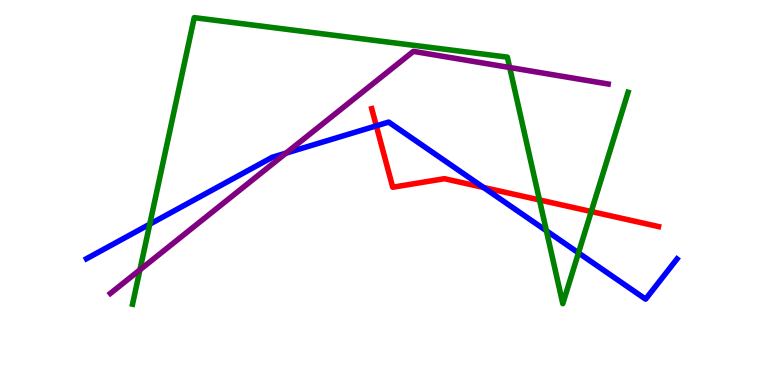[{'lines': ['blue', 'red'], 'intersections': [{'x': 4.86, 'y': 6.73}, {'x': 6.24, 'y': 5.13}]}, {'lines': ['green', 'red'], 'intersections': [{'x': 6.96, 'y': 4.81}, {'x': 7.63, 'y': 4.51}]}, {'lines': ['purple', 'red'], 'intersections': []}, {'lines': ['blue', 'green'], 'intersections': [{'x': 1.93, 'y': 4.18}, {'x': 7.05, 'y': 4.01}, {'x': 7.46, 'y': 3.43}]}, {'lines': ['blue', 'purple'], 'intersections': [{'x': 3.69, 'y': 6.02}]}, {'lines': ['green', 'purple'], 'intersections': [{'x': 1.81, 'y': 2.99}, {'x': 6.58, 'y': 8.25}]}]